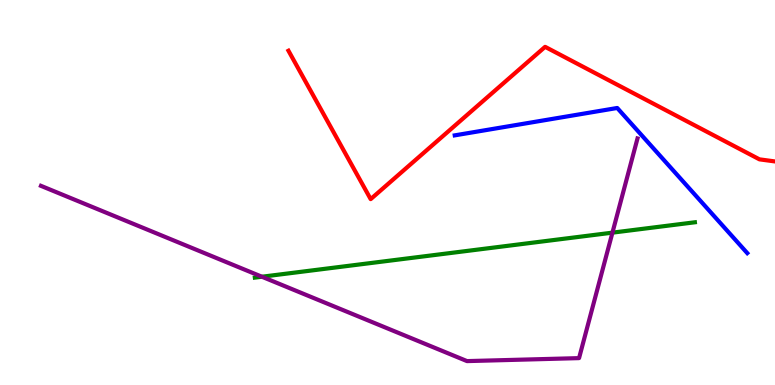[{'lines': ['blue', 'red'], 'intersections': []}, {'lines': ['green', 'red'], 'intersections': []}, {'lines': ['purple', 'red'], 'intersections': []}, {'lines': ['blue', 'green'], 'intersections': []}, {'lines': ['blue', 'purple'], 'intersections': []}, {'lines': ['green', 'purple'], 'intersections': [{'x': 3.38, 'y': 2.81}, {'x': 7.9, 'y': 3.96}]}]